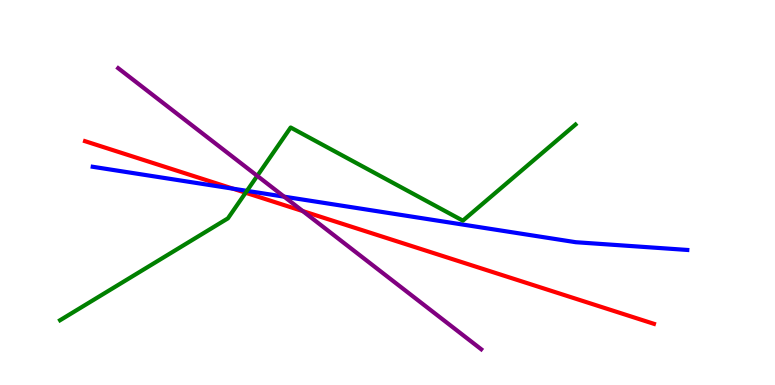[{'lines': ['blue', 'red'], 'intersections': [{'x': 3.01, 'y': 5.1}]}, {'lines': ['green', 'red'], 'intersections': [{'x': 3.17, 'y': 4.99}]}, {'lines': ['purple', 'red'], 'intersections': [{'x': 3.91, 'y': 4.52}]}, {'lines': ['blue', 'green'], 'intersections': [{'x': 3.19, 'y': 5.04}]}, {'lines': ['blue', 'purple'], 'intersections': [{'x': 3.67, 'y': 4.89}]}, {'lines': ['green', 'purple'], 'intersections': [{'x': 3.32, 'y': 5.43}]}]